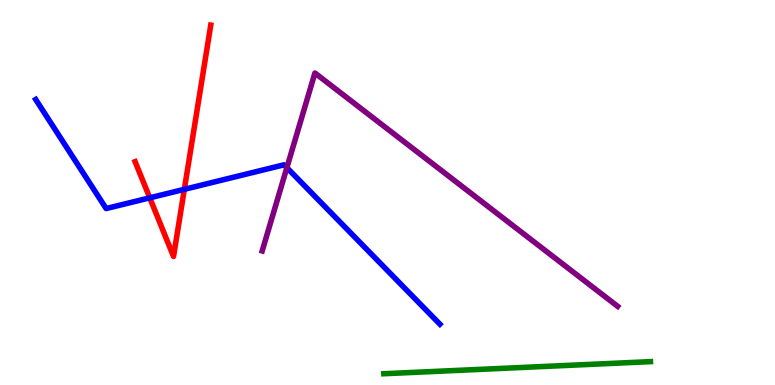[{'lines': ['blue', 'red'], 'intersections': [{'x': 1.93, 'y': 4.86}, {'x': 2.38, 'y': 5.08}]}, {'lines': ['green', 'red'], 'intersections': []}, {'lines': ['purple', 'red'], 'intersections': []}, {'lines': ['blue', 'green'], 'intersections': []}, {'lines': ['blue', 'purple'], 'intersections': [{'x': 3.7, 'y': 5.64}]}, {'lines': ['green', 'purple'], 'intersections': []}]